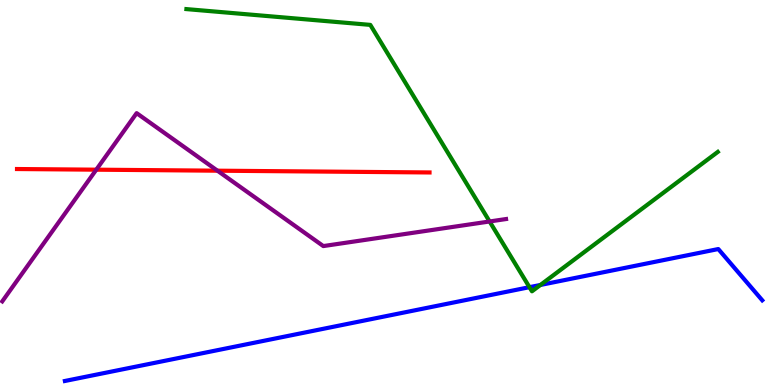[{'lines': ['blue', 'red'], 'intersections': []}, {'lines': ['green', 'red'], 'intersections': []}, {'lines': ['purple', 'red'], 'intersections': [{'x': 1.24, 'y': 5.59}, {'x': 2.81, 'y': 5.57}]}, {'lines': ['blue', 'green'], 'intersections': [{'x': 6.83, 'y': 2.54}, {'x': 6.97, 'y': 2.6}]}, {'lines': ['blue', 'purple'], 'intersections': []}, {'lines': ['green', 'purple'], 'intersections': [{'x': 6.32, 'y': 4.25}]}]